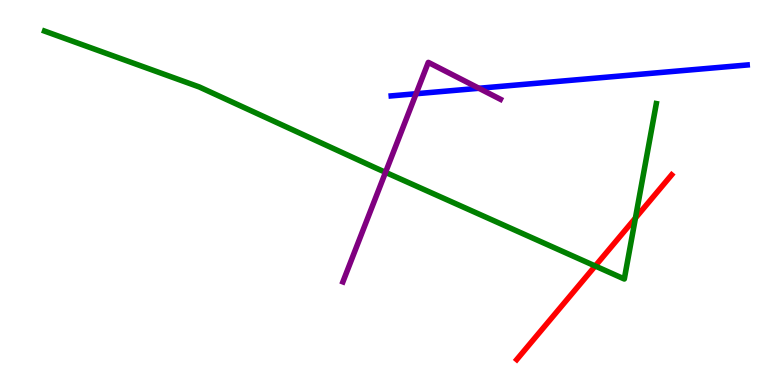[{'lines': ['blue', 'red'], 'intersections': []}, {'lines': ['green', 'red'], 'intersections': [{'x': 7.68, 'y': 3.09}, {'x': 8.2, 'y': 4.34}]}, {'lines': ['purple', 'red'], 'intersections': []}, {'lines': ['blue', 'green'], 'intersections': []}, {'lines': ['blue', 'purple'], 'intersections': [{'x': 5.37, 'y': 7.57}, {'x': 6.18, 'y': 7.71}]}, {'lines': ['green', 'purple'], 'intersections': [{'x': 4.97, 'y': 5.52}]}]